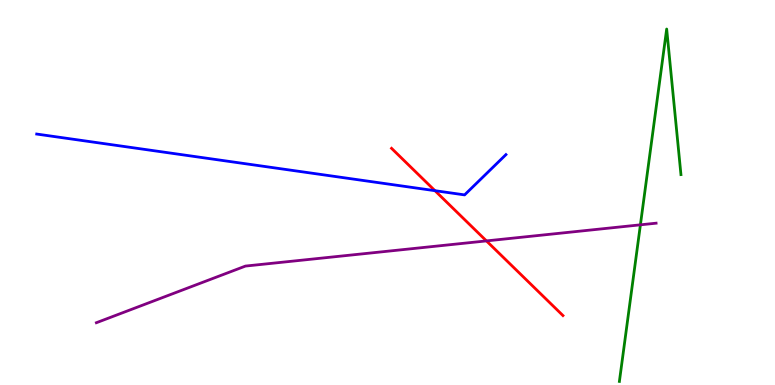[{'lines': ['blue', 'red'], 'intersections': [{'x': 5.61, 'y': 5.05}]}, {'lines': ['green', 'red'], 'intersections': []}, {'lines': ['purple', 'red'], 'intersections': [{'x': 6.28, 'y': 3.74}]}, {'lines': ['blue', 'green'], 'intersections': []}, {'lines': ['blue', 'purple'], 'intersections': []}, {'lines': ['green', 'purple'], 'intersections': [{'x': 8.26, 'y': 4.16}]}]